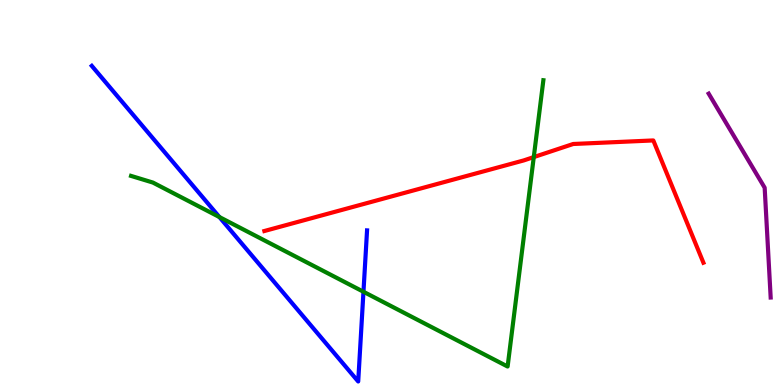[{'lines': ['blue', 'red'], 'intersections': []}, {'lines': ['green', 'red'], 'intersections': [{'x': 6.89, 'y': 5.92}]}, {'lines': ['purple', 'red'], 'intersections': []}, {'lines': ['blue', 'green'], 'intersections': [{'x': 2.83, 'y': 4.36}, {'x': 4.69, 'y': 2.42}]}, {'lines': ['blue', 'purple'], 'intersections': []}, {'lines': ['green', 'purple'], 'intersections': []}]